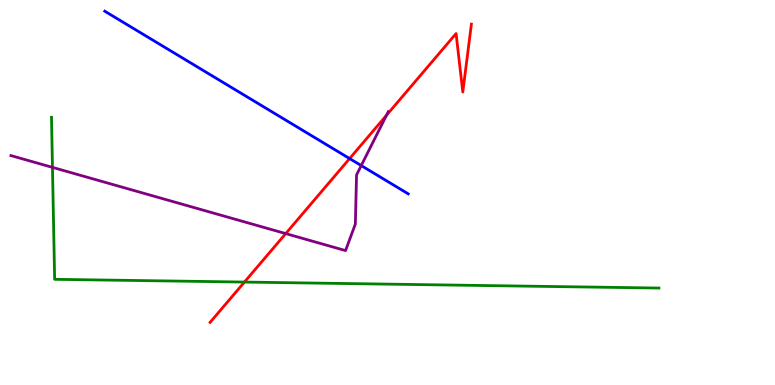[{'lines': ['blue', 'red'], 'intersections': [{'x': 4.51, 'y': 5.88}]}, {'lines': ['green', 'red'], 'intersections': [{'x': 3.15, 'y': 2.67}]}, {'lines': ['purple', 'red'], 'intersections': [{'x': 3.69, 'y': 3.93}, {'x': 4.99, 'y': 7.01}]}, {'lines': ['blue', 'green'], 'intersections': []}, {'lines': ['blue', 'purple'], 'intersections': [{'x': 4.66, 'y': 5.7}]}, {'lines': ['green', 'purple'], 'intersections': [{'x': 0.677, 'y': 5.65}]}]